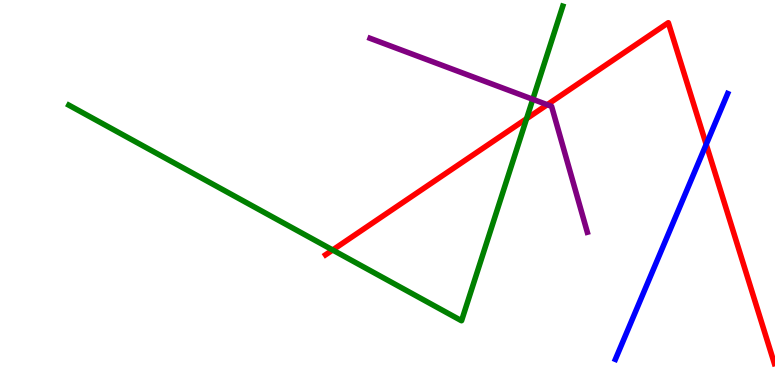[{'lines': ['blue', 'red'], 'intersections': [{'x': 9.11, 'y': 6.25}]}, {'lines': ['green', 'red'], 'intersections': [{'x': 4.29, 'y': 3.51}, {'x': 6.79, 'y': 6.92}]}, {'lines': ['purple', 'red'], 'intersections': [{'x': 7.06, 'y': 7.28}]}, {'lines': ['blue', 'green'], 'intersections': []}, {'lines': ['blue', 'purple'], 'intersections': []}, {'lines': ['green', 'purple'], 'intersections': [{'x': 6.87, 'y': 7.42}]}]